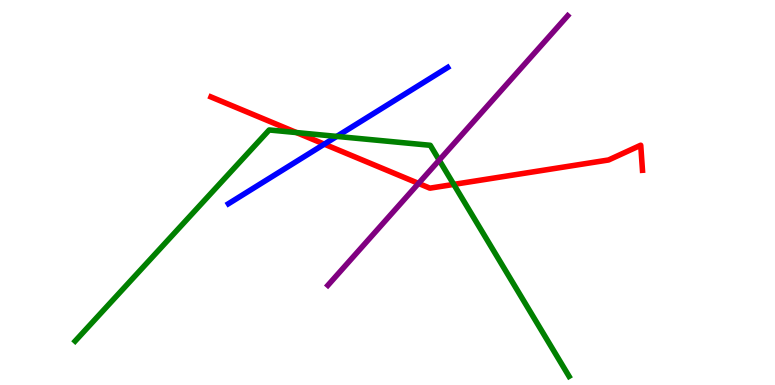[{'lines': ['blue', 'red'], 'intersections': [{'x': 4.18, 'y': 6.26}]}, {'lines': ['green', 'red'], 'intersections': [{'x': 3.83, 'y': 6.56}, {'x': 5.85, 'y': 5.21}]}, {'lines': ['purple', 'red'], 'intersections': [{'x': 5.4, 'y': 5.24}]}, {'lines': ['blue', 'green'], 'intersections': [{'x': 4.35, 'y': 6.46}]}, {'lines': ['blue', 'purple'], 'intersections': []}, {'lines': ['green', 'purple'], 'intersections': [{'x': 5.67, 'y': 5.84}]}]